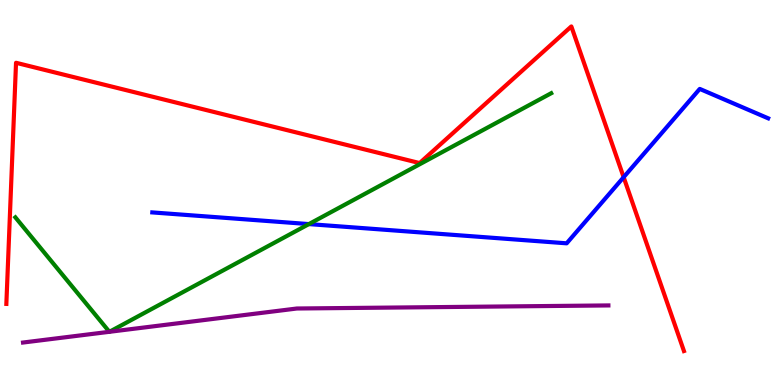[{'lines': ['blue', 'red'], 'intersections': [{'x': 8.05, 'y': 5.4}]}, {'lines': ['green', 'red'], 'intersections': []}, {'lines': ['purple', 'red'], 'intersections': []}, {'lines': ['blue', 'green'], 'intersections': [{'x': 3.99, 'y': 4.18}]}, {'lines': ['blue', 'purple'], 'intersections': []}, {'lines': ['green', 'purple'], 'intersections': [{'x': 1.41, 'y': 1.38}, {'x': 1.41, 'y': 1.38}]}]